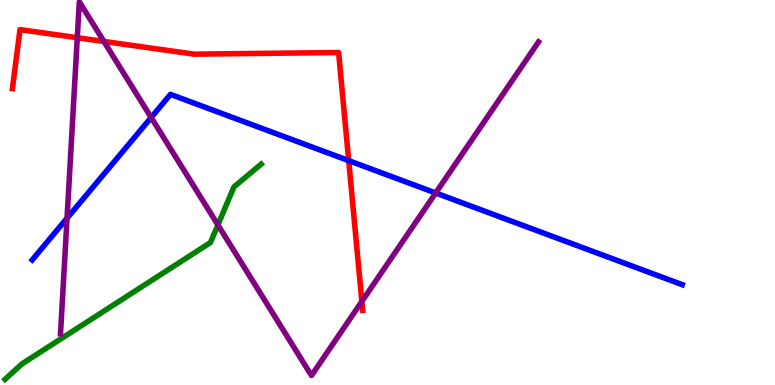[{'lines': ['blue', 'red'], 'intersections': [{'x': 4.5, 'y': 5.83}]}, {'lines': ['green', 'red'], 'intersections': []}, {'lines': ['purple', 'red'], 'intersections': [{'x': 0.997, 'y': 9.02}, {'x': 1.34, 'y': 8.92}, {'x': 4.67, 'y': 2.17}]}, {'lines': ['blue', 'green'], 'intersections': []}, {'lines': ['blue', 'purple'], 'intersections': [{'x': 0.865, 'y': 4.33}, {'x': 1.95, 'y': 6.95}, {'x': 5.62, 'y': 4.99}]}, {'lines': ['green', 'purple'], 'intersections': [{'x': 2.81, 'y': 4.16}]}]